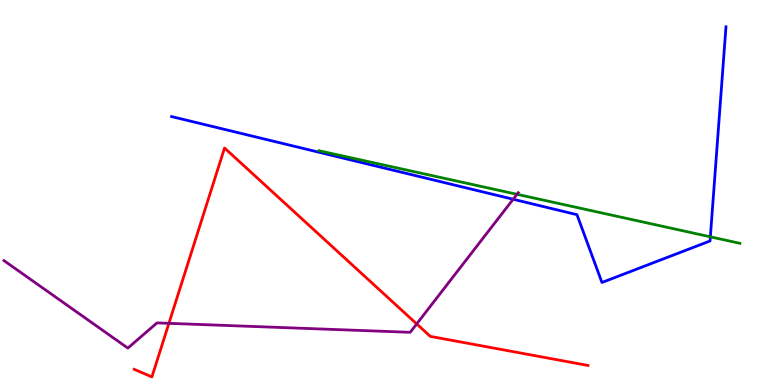[{'lines': ['blue', 'red'], 'intersections': []}, {'lines': ['green', 'red'], 'intersections': []}, {'lines': ['purple', 'red'], 'intersections': [{'x': 2.18, 'y': 1.6}, {'x': 5.38, 'y': 1.59}]}, {'lines': ['blue', 'green'], 'intersections': [{'x': 9.17, 'y': 3.85}]}, {'lines': ['blue', 'purple'], 'intersections': [{'x': 6.62, 'y': 4.82}]}, {'lines': ['green', 'purple'], 'intersections': [{'x': 6.67, 'y': 4.95}]}]